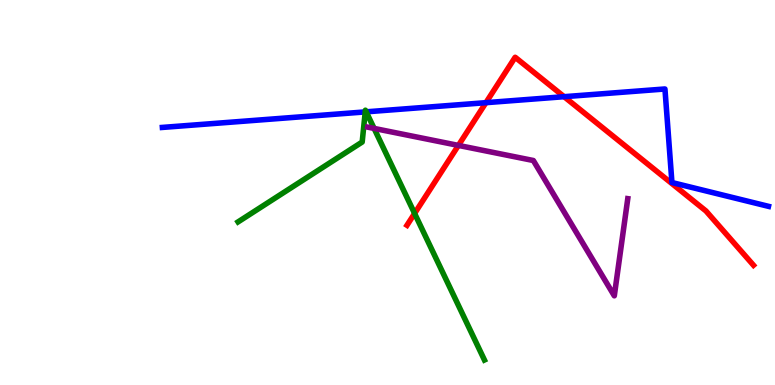[{'lines': ['blue', 'red'], 'intersections': [{'x': 6.27, 'y': 7.33}, {'x': 7.28, 'y': 7.49}]}, {'lines': ['green', 'red'], 'intersections': [{'x': 5.35, 'y': 4.46}]}, {'lines': ['purple', 'red'], 'intersections': [{'x': 5.91, 'y': 6.22}]}, {'lines': ['blue', 'green'], 'intersections': [{'x': 4.71, 'y': 7.09}, {'x': 4.73, 'y': 7.1}]}, {'lines': ['blue', 'purple'], 'intersections': []}, {'lines': ['green', 'purple'], 'intersections': [{'x': 4.83, 'y': 6.66}]}]